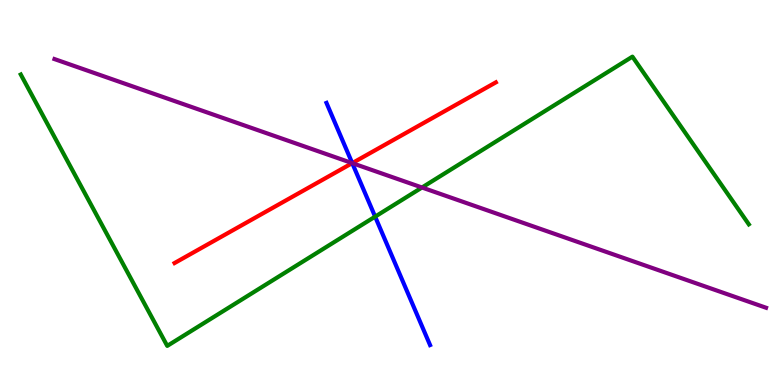[{'lines': ['blue', 'red'], 'intersections': [{'x': 4.55, 'y': 5.76}]}, {'lines': ['green', 'red'], 'intersections': []}, {'lines': ['purple', 'red'], 'intersections': [{'x': 4.54, 'y': 5.76}]}, {'lines': ['blue', 'green'], 'intersections': [{'x': 4.84, 'y': 4.37}]}, {'lines': ['blue', 'purple'], 'intersections': [{'x': 4.55, 'y': 5.76}]}, {'lines': ['green', 'purple'], 'intersections': [{'x': 5.44, 'y': 5.13}]}]